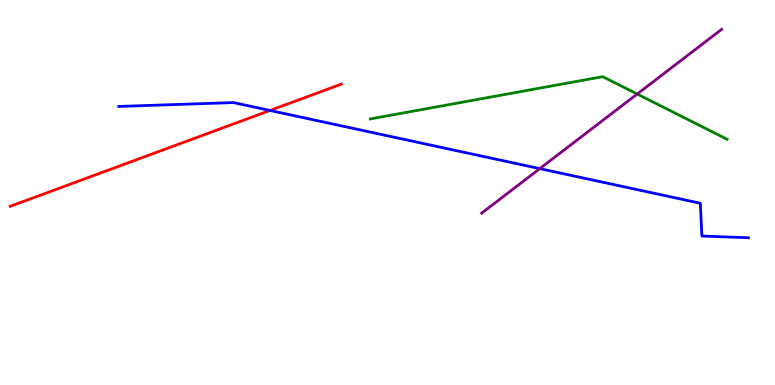[{'lines': ['blue', 'red'], 'intersections': [{'x': 3.48, 'y': 7.13}]}, {'lines': ['green', 'red'], 'intersections': []}, {'lines': ['purple', 'red'], 'intersections': []}, {'lines': ['blue', 'green'], 'intersections': []}, {'lines': ['blue', 'purple'], 'intersections': [{'x': 6.96, 'y': 5.62}]}, {'lines': ['green', 'purple'], 'intersections': [{'x': 8.22, 'y': 7.56}]}]